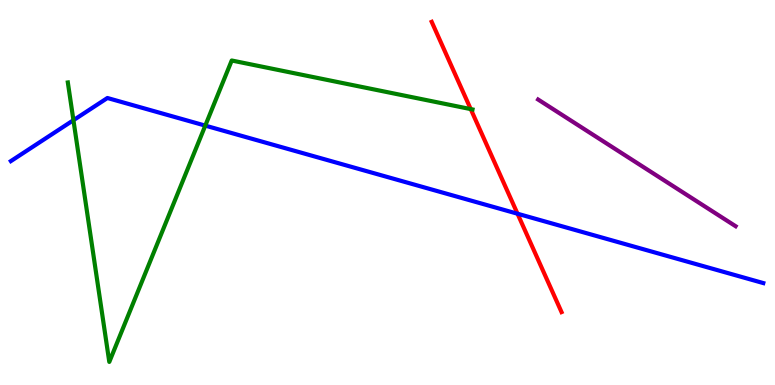[{'lines': ['blue', 'red'], 'intersections': [{'x': 6.68, 'y': 4.45}]}, {'lines': ['green', 'red'], 'intersections': [{'x': 6.07, 'y': 7.17}]}, {'lines': ['purple', 'red'], 'intersections': []}, {'lines': ['blue', 'green'], 'intersections': [{'x': 0.948, 'y': 6.88}, {'x': 2.65, 'y': 6.74}]}, {'lines': ['blue', 'purple'], 'intersections': []}, {'lines': ['green', 'purple'], 'intersections': []}]